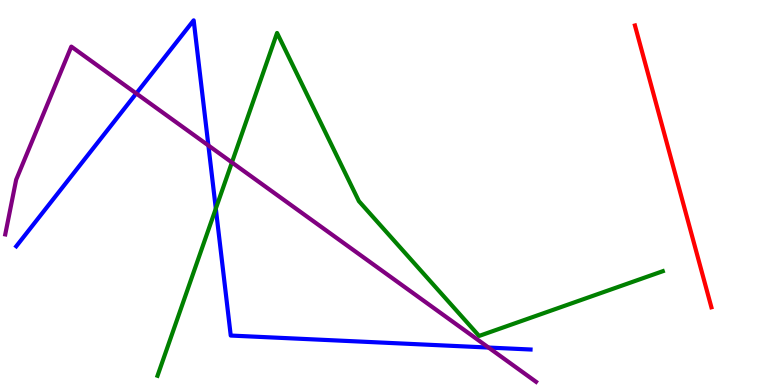[{'lines': ['blue', 'red'], 'intersections': []}, {'lines': ['green', 'red'], 'intersections': []}, {'lines': ['purple', 'red'], 'intersections': []}, {'lines': ['blue', 'green'], 'intersections': [{'x': 2.78, 'y': 4.58}]}, {'lines': ['blue', 'purple'], 'intersections': [{'x': 1.76, 'y': 7.57}, {'x': 2.69, 'y': 6.22}, {'x': 6.3, 'y': 0.973}]}, {'lines': ['green', 'purple'], 'intersections': [{'x': 2.99, 'y': 5.78}]}]